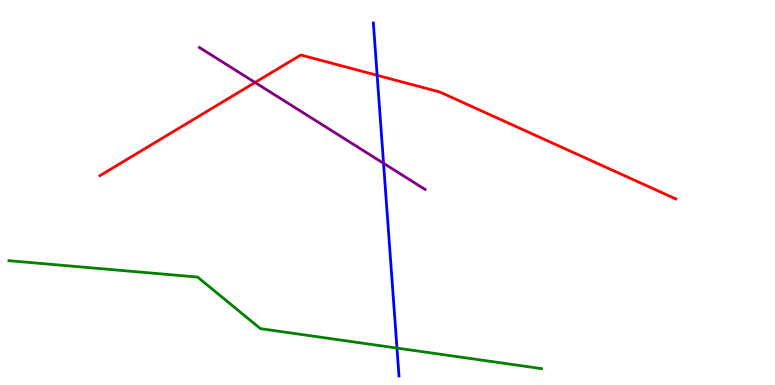[{'lines': ['blue', 'red'], 'intersections': [{'x': 4.87, 'y': 8.04}]}, {'lines': ['green', 'red'], 'intersections': []}, {'lines': ['purple', 'red'], 'intersections': [{'x': 3.29, 'y': 7.86}]}, {'lines': ['blue', 'green'], 'intersections': [{'x': 5.12, 'y': 0.959}]}, {'lines': ['blue', 'purple'], 'intersections': [{'x': 4.95, 'y': 5.76}]}, {'lines': ['green', 'purple'], 'intersections': []}]